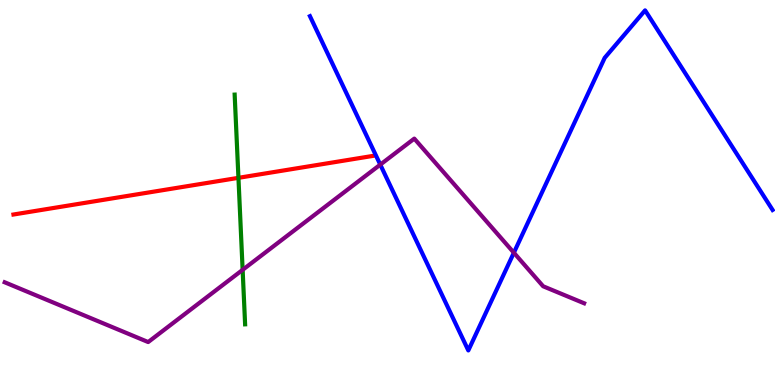[{'lines': ['blue', 'red'], 'intersections': []}, {'lines': ['green', 'red'], 'intersections': [{'x': 3.08, 'y': 5.38}]}, {'lines': ['purple', 'red'], 'intersections': []}, {'lines': ['blue', 'green'], 'intersections': []}, {'lines': ['blue', 'purple'], 'intersections': [{'x': 4.91, 'y': 5.72}, {'x': 6.63, 'y': 3.44}]}, {'lines': ['green', 'purple'], 'intersections': [{'x': 3.13, 'y': 2.99}]}]